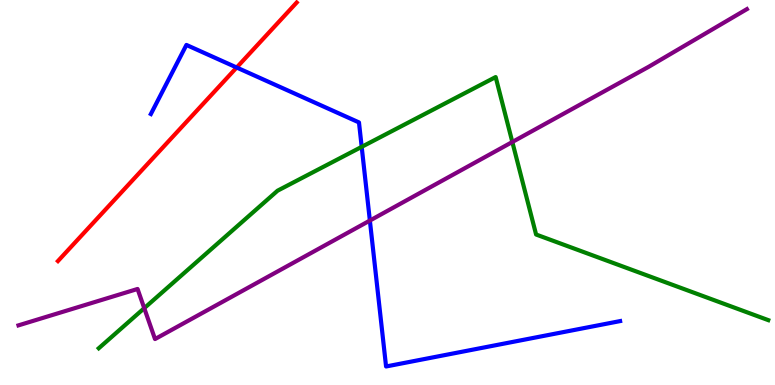[{'lines': ['blue', 'red'], 'intersections': [{'x': 3.05, 'y': 8.25}]}, {'lines': ['green', 'red'], 'intersections': []}, {'lines': ['purple', 'red'], 'intersections': []}, {'lines': ['blue', 'green'], 'intersections': [{'x': 4.67, 'y': 6.19}]}, {'lines': ['blue', 'purple'], 'intersections': [{'x': 4.77, 'y': 4.27}]}, {'lines': ['green', 'purple'], 'intersections': [{'x': 1.86, 'y': 2.0}, {'x': 6.61, 'y': 6.31}]}]